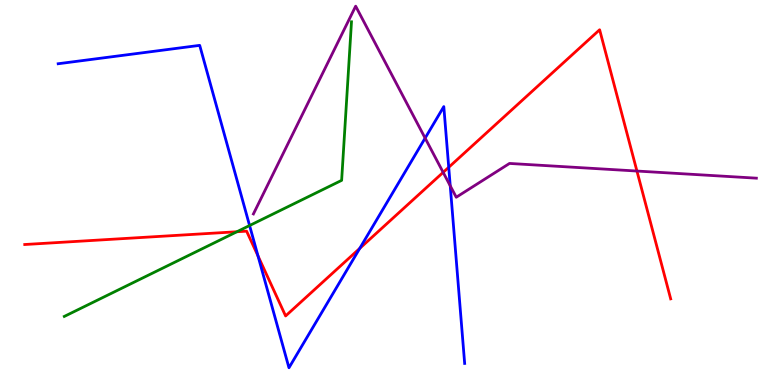[{'lines': ['blue', 'red'], 'intersections': [{'x': 3.33, 'y': 3.35}, {'x': 4.64, 'y': 3.55}, {'x': 5.79, 'y': 5.65}]}, {'lines': ['green', 'red'], 'intersections': [{'x': 3.06, 'y': 3.98}]}, {'lines': ['purple', 'red'], 'intersections': [{'x': 5.72, 'y': 5.52}, {'x': 8.22, 'y': 5.56}]}, {'lines': ['blue', 'green'], 'intersections': [{'x': 3.22, 'y': 4.14}]}, {'lines': ['blue', 'purple'], 'intersections': [{'x': 5.49, 'y': 6.41}, {'x': 5.81, 'y': 5.17}]}, {'lines': ['green', 'purple'], 'intersections': []}]